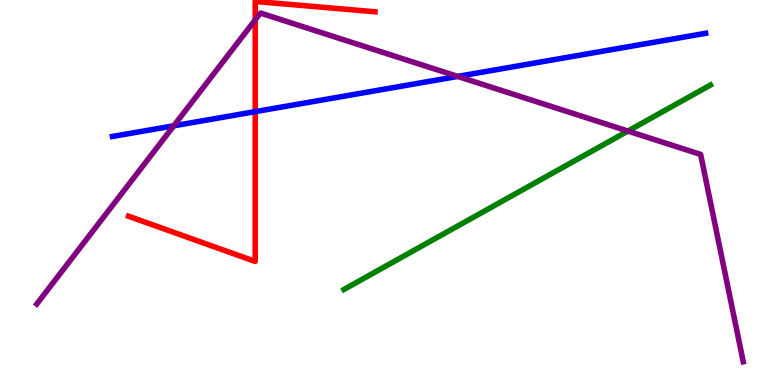[{'lines': ['blue', 'red'], 'intersections': [{'x': 3.29, 'y': 7.1}]}, {'lines': ['green', 'red'], 'intersections': []}, {'lines': ['purple', 'red'], 'intersections': [{'x': 3.29, 'y': 9.48}]}, {'lines': ['blue', 'green'], 'intersections': []}, {'lines': ['blue', 'purple'], 'intersections': [{'x': 2.24, 'y': 6.73}, {'x': 5.91, 'y': 8.02}]}, {'lines': ['green', 'purple'], 'intersections': [{'x': 8.1, 'y': 6.6}]}]